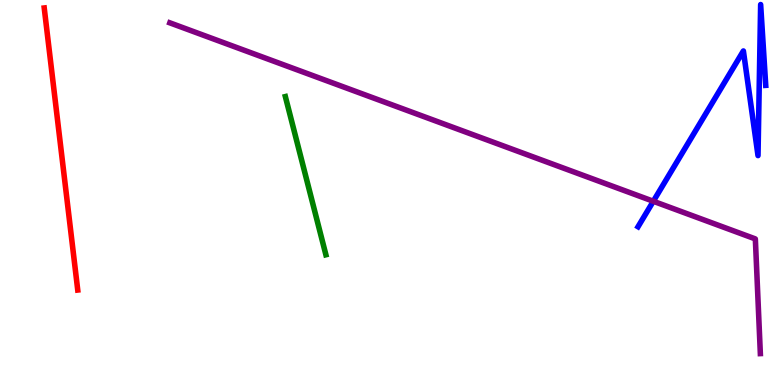[{'lines': ['blue', 'red'], 'intersections': []}, {'lines': ['green', 'red'], 'intersections': []}, {'lines': ['purple', 'red'], 'intersections': []}, {'lines': ['blue', 'green'], 'intersections': []}, {'lines': ['blue', 'purple'], 'intersections': [{'x': 8.43, 'y': 4.77}]}, {'lines': ['green', 'purple'], 'intersections': []}]